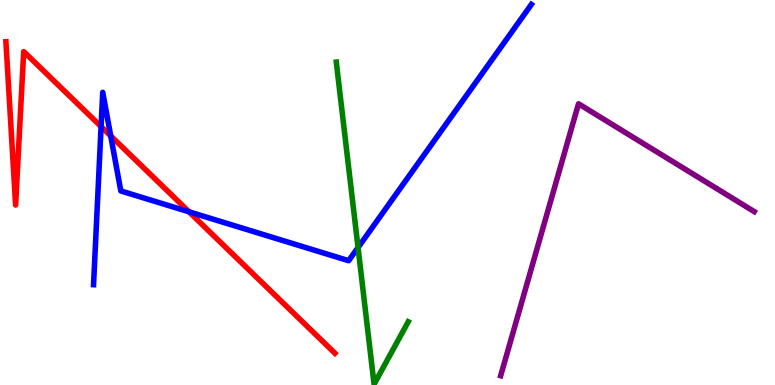[{'lines': ['blue', 'red'], 'intersections': [{'x': 1.3, 'y': 6.71}, {'x': 1.43, 'y': 6.47}, {'x': 2.44, 'y': 4.5}]}, {'lines': ['green', 'red'], 'intersections': []}, {'lines': ['purple', 'red'], 'intersections': []}, {'lines': ['blue', 'green'], 'intersections': [{'x': 4.62, 'y': 3.57}]}, {'lines': ['blue', 'purple'], 'intersections': []}, {'lines': ['green', 'purple'], 'intersections': []}]